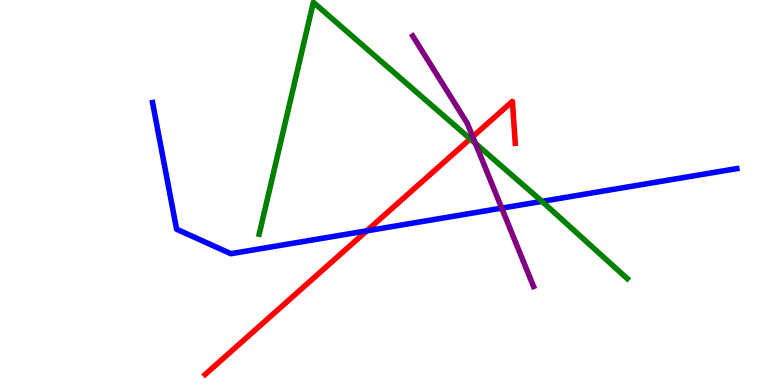[{'lines': ['blue', 'red'], 'intersections': [{'x': 4.73, 'y': 4.0}]}, {'lines': ['green', 'red'], 'intersections': [{'x': 6.07, 'y': 6.39}]}, {'lines': ['purple', 'red'], 'intersections': [{'x': 6.1, 'y': 6.45}]}, {'lines': ['blue', 'green'], 'intersections': [{'x': 6.99, 'y': 4.77}]}, {'lines': ['blue', 'purple'], 'intersections': [{'x': 6.47, 'y': 4.59}]}, {'lines': ['green', 'purple'], 'intersections': [{'x': 6.13, 'y': 6.28}]}]